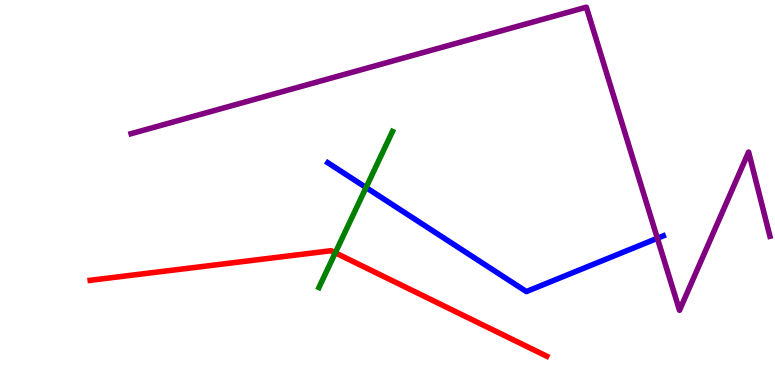[{'lines': ['blue', 'red'], 'intersections': []}, {'lines': ['green', 'red'], 'intersections': [{'x': 4.33, 'y': 3.43}]}, {'lines': ['purple', 'red'], 'intersections': []}, {'lines': ['blue', 'green'], 'intersections': [{'x': 4.72, 'y': 5.13}]}, {'lines': ['blue', 'purple'], 'intersections': [{'x': 8.48, 'y': 3.81}]}, {'lines': ['green', 'purple'], 'intersections': []}]